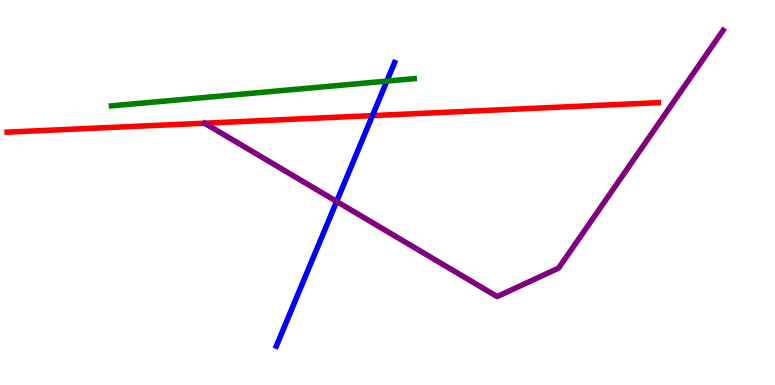[{'lines': ['blue', 'red'], 'intersections': [{'x': 4.81, 'y': 7.0}]}, {'lines': ['green', 'red'], 'intersections': []}, {'lines': ['purple', 'red'], 'intersections': []}, {'lines': ['blue', 'green'], 'intersections': [{'x': 4.99, 'y': 7.89}]}, {'lines': ['blue', 'purple'], 'intersections': [{'x': 4.34, 'y': 4.77}]}, {'lines': ['green', 'purple'], 'intersections': []}]